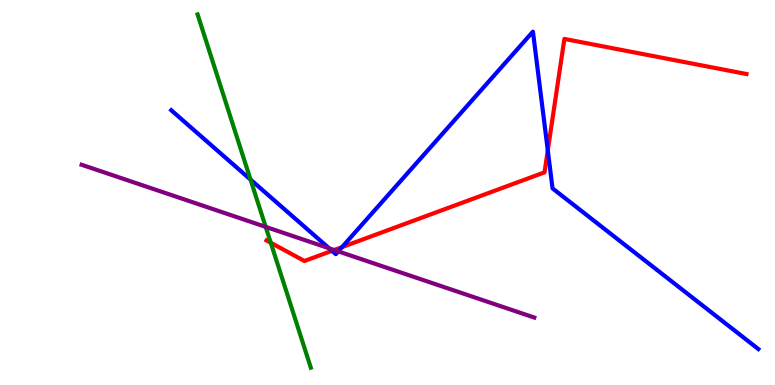[{'lines': ['blue', 'red'], 'intersections': [{'x': 4.28, 'y': 3.49}, {'x': 4.41, 'y': 3.58}, {'x': 7.07, 'y': 6.09}]}, {'lines': ['green', 'red'], 'intersections': [{'x': 3.49, 'y': 3.7}]}, {'lines': ['purple', 'red'], 'intersections': [{'x': 4.31, 'y': 3.51}]}, {'lines': ['blue', 'green'], 'intersections': [{'x': 3.23, 'y': 5.34}]}, {'lines': ['blue', 'purple'], 'intersections': [{'x': 4.25, 'y': 3.55}, {'x': 4.36, 'y': 3.47}]}, {'lines': ['green', 'purple'], 'intersections': [{'x': 3.43, 'y': 4.11}]}]